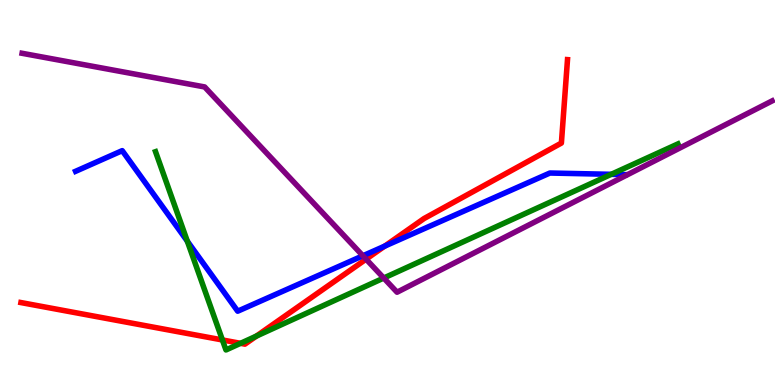[{'lines': ['blue', 'red'], 'intersections': [{'x': 4.96, 'y': 3.61}]}, {'lines': ['green', 'red'], 'intersections': [{'x': 2.87, 'y': 1.17}, {'x': 3.1, 'y': 1.08}, {'x': 3.31, 'y': 1.27}]}, {'lines': ['purple', 'red'], 'intersections': [{'x': 4.72, 'y': 3.27}]}, {'lines': ['blue', 'green'], 'intersections': [{'x': 2.42, 'y': 3.74}, {'x': 7.89, 'y': 5.47}]}, {'lines': ['blue', 'purple'], 'intersections': [{'x': 4.68, 'y': 3.36}]}, {'lines': ['green', 'purple'], 'intersections': [{'x': 4.95, 'y': 2.78}]}]